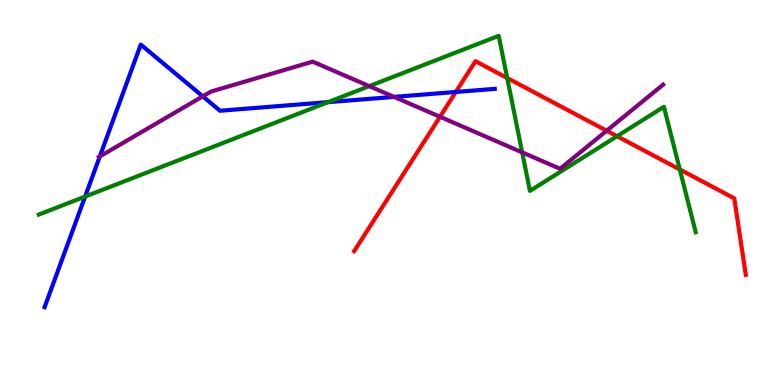[{'lines': ['blue', 'red'], 'intersections': [{'x': 5.88, 'y': 7.61}]}, {'lines': ['green', 'red'], 'intersections': [{'x': 6.54, 'y': 7.97}, {'x': 7.96, 'y': 6.46}, {'x': 8.77, 'y': 5.6}]}, {'lines': ['purple', 'red'], 'intersections': [{'x': 5.68, 'y': 6.97}, {'x': 7.83, 'y': 6.6}]}, {'lines': ['blue', 'green'], 'intersections': [{'x': 1.1, 'y': 4.89}, {'x': 4.23, 'y': 7.35}]}, {'lines': ['blue', 'purple'], 'intersections': [{'x': 1.29, 'y': 5.94}, {'x': 2.62, 'y': 7.5}, {'x': 5.08, 'y': 7.48}]}, {'lines': ['green', 'purple'], 'intersections': [{'x': 4.76, 'y': 7.76}, {'x': 6.74, 'y': 6.04}]}]